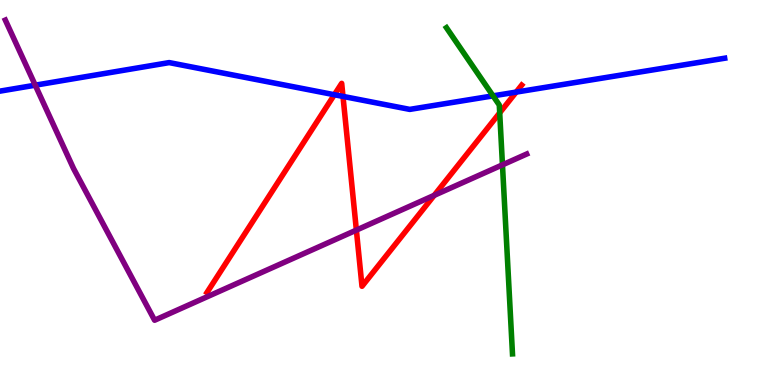[{'lines': ['blue', 'red'], 'intersections': [{'x': 4.31, 'y': 7.54}, {'x': 4.43, 'y': 7.5}, {'x': 6.66, 'y': 7.61}]}, {'lines': ['green', 'red'], 'intersections': [{'x': 6.45, 'y': 7.07}]}, {'lines': ['purple', 'red'], 'intersections': [{'x': 4.6, 'y': 4.02}, {'x': 5.6, 'y': 4.93}]}, {'lines': ['blue', 'green'], 'intersections': [{'x': 6.36, 'y': 7.51}]}, {'lines': ['blue', 'purple'], 'intersections': [{'x': 0.455, 'y': 7.79}]}, {'lines': ['green', 'purple'], 'intersections': [{'x': 6.48, 'y': 5.72}]}]